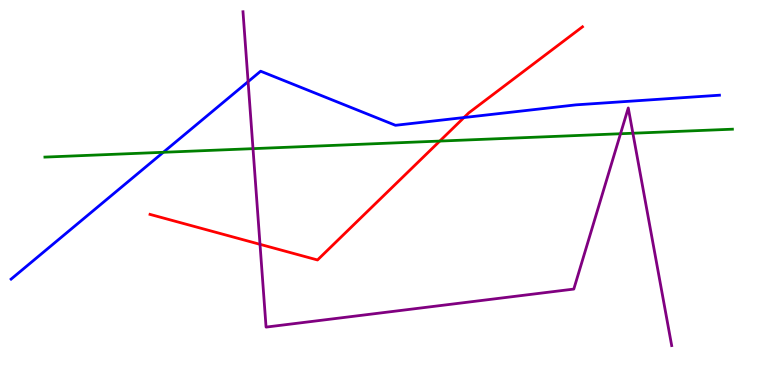[{'lines': ['blue', 'red'], 'intersections': [{'x': 5.99, 'y': 6.95}]}, {'lines': ['green', 'red'], 'intersections': [{'x': 5.67, 'y': 6.34}]}, {'lines': ['purple', 'red'], 'intersections': [{'x': 3.35, 'y': 3.65}]}, {'lines': ['blue', 'green'], 'intersections': [{'x': 2.11, 'y': 6.04}]}, {'lines': ['blue', 'purple'], 'intersections': [{'x': 3.2, 'y': 7.88}]}, {'lines': ['green', 'purple'], 'intersections': [{'x': 3.26, 'y': 6.14}, {'x': 8.01, 'y': 6.53}, {'x': 8.17, 'y': 6.54}]}]